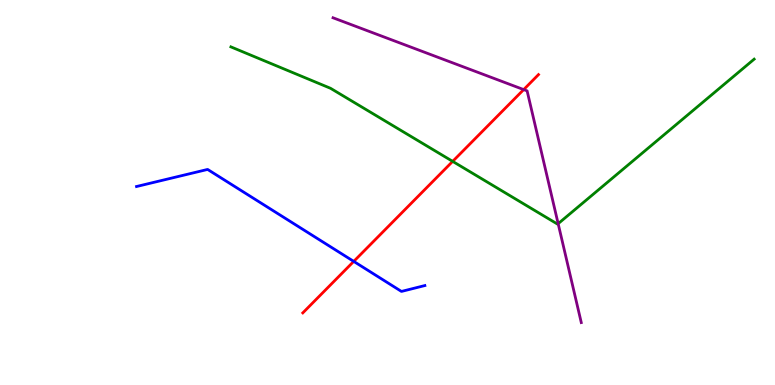[{'lines': ['blue', 'red'], 'intersections': [{'x': 4.56, 'y': 3.21}]}, {'lines': ['green', 'red'], 'intersections': [{'x': 5.84, 'y': 5.81}]}, {'lines': ['purple', 'red'], 'intersections': [{'x': 6.76, 'y': 7.67}]}, {'lines': ['blue', 'green'], 'intersections': []}, {'lines': ['blue', 'purple'], 'intersections': []}, {'lines': ['green', 'purple'], 'intersections': [{'x': 7.2, 'y': 4.19}]}]